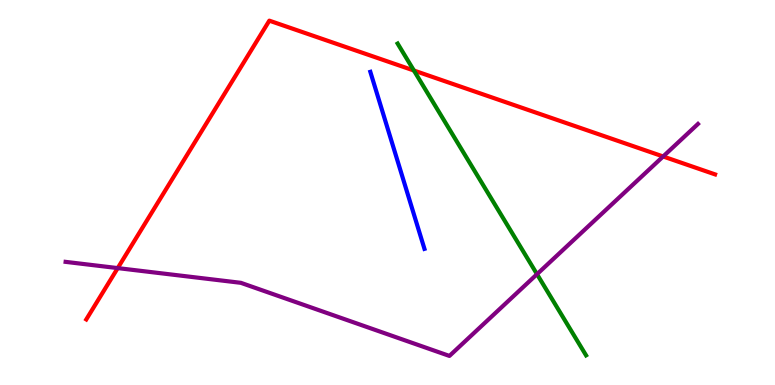[{'lines': ['blue', 'red'], 'intersections': []}, {'lines': ['green', 'red'], 'intersections': [{'x': 5.34, 'y': 8.17}]}, {'lines': ['purple', 'red'], 'intersections': [{'x': 1.52, 'y': 3.04}, {'x': 8.56, 'y': 5.94}]}, {'lines': ['blue', 'green'], 'intersections': []}, {'lines': ['blue', 'purple'], 'intersections': []}, {'lines': ['green', 'purple'], 'intersections': [{'x': 6.93, 'y': 2.88}]}]